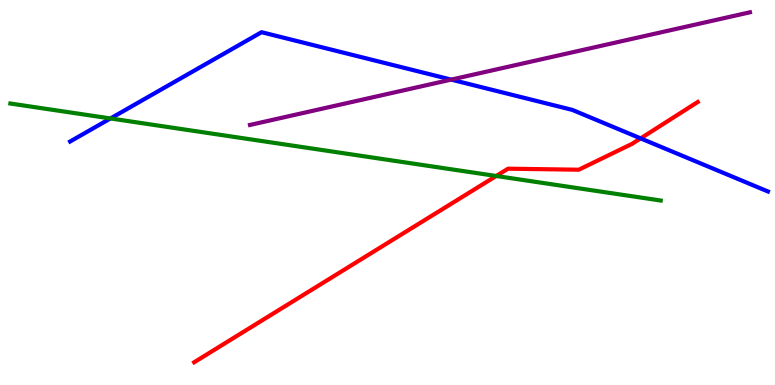[{'lines': ['blue', 'red'], 'intersections': [{'x': 8.27, 'y': 6.41}]}, {'lines': ['green', 'red'], 'intersections': [{'x': 6.4, 'y': 5.43}]}, {'lines': ['purple', 'red'], 'intersections': []}, {'lines': ['blue', 'green'], 'intersections': [{'x': 1.43, 'y': 6.92}]}, {'lines': ['blue', 'purple'], 'intersections': [{'x': 5.82, 'y': 7.93}]}, {'lines': ['green', 'purple'], 'intersections': []}]